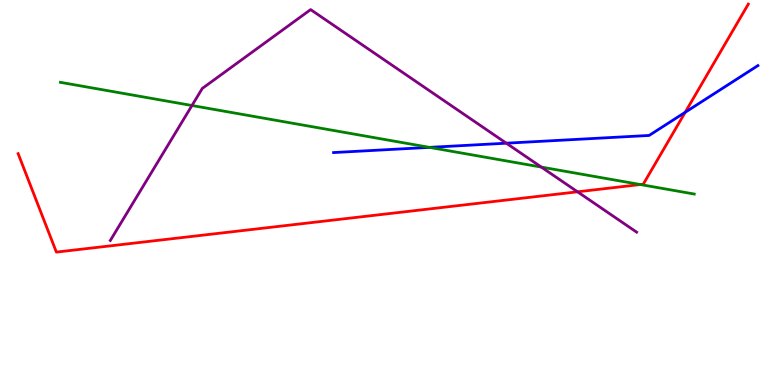[{'lines': ['blue', 'red'], 'intersections': [{'x': 8.84, 'y': 7.08}]}, {'lines': ['green', 'red'], 'intersections': [{'x': 8.26, 'y': 5.21}]}, {'lines': ['purple', 'red'], 'intersections': [{'x': 7.45, 'y': 5.02}]}, {'lines': ['blue', 'green'], 'intersections': [{'x': 5.54, 'y': 6.17}]}, {'lines': ['blue', 'purple'], 'intersections': [{'x': 6.53, 'y': 6.28}]}, {'lines': ['green', 'purple'], 'intersections': [{'x': 2.48, 'y': 7.26}, {'x': 6.98, 'y': 5.66}]}]